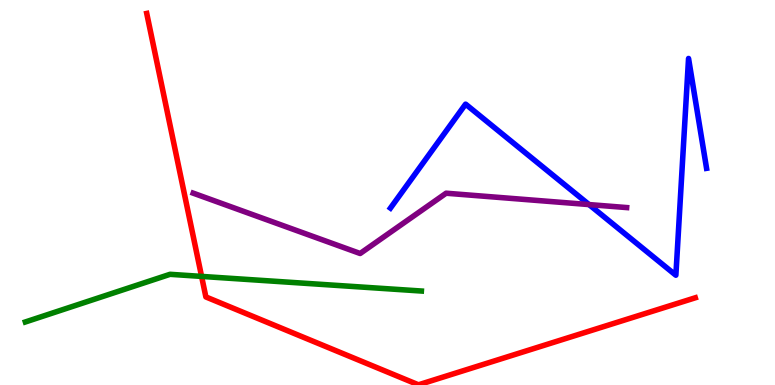[{'lines': ['blue', 'red'], 'intersections': []}, {'lines': ['green', 'red'], 'intersections': [{'x': 2.6, 'y': 2.82}]}, {'lines': ['purple', 'red'], 'intersections': []}, {'lines': ['blue', 'green'], 'intersections': []}, {'lines': ['blue', 'purple'], 'intersections': [{'x': 7.6, 'y': 4.69}]}, {'lines': ['green', 'purple'], 'intersections': []}]